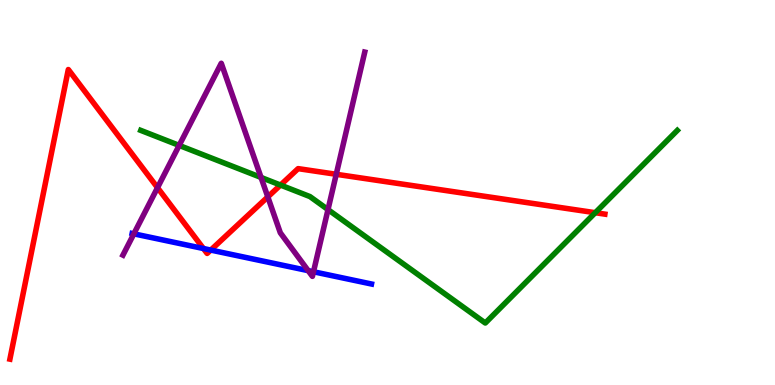[{'lines': ['blue', 'red'], 'intersections': [{'x': 2.62, 'y': 3.54}, {'x': 2.72, 'y': 3.5}]}, {'lines': ['green', 'red'], 'intersections': [{'x': 3.62, 'y': 5.19}, {'x': 7.68, 'y': 4.48}]}, {'lines': ['purple', 'red'], 'intersections': [{'x': 2.03, 'y': 5.13}, {'x': 3.46, 'y': 4.89}, {'x': 4.34, 'y': 5.47}]}, {'lines': ['blue', 'green'], 'intersections': []}, {'lines': ['blue', 'purple'], 'intersections': [{'x': 1.73, 'y': 3.93}, {'x': 3.98, 'y': 2.97}, {'x': 4.05, 'y': 2.94}]}, {'lines': ['green', 'purple'], 'intersections': [{'x': 2.31, 'y': 6.22}, {'x': 3.37, 'y': 5.39}, {'x': 4.23, 'y': 4.56}]}]